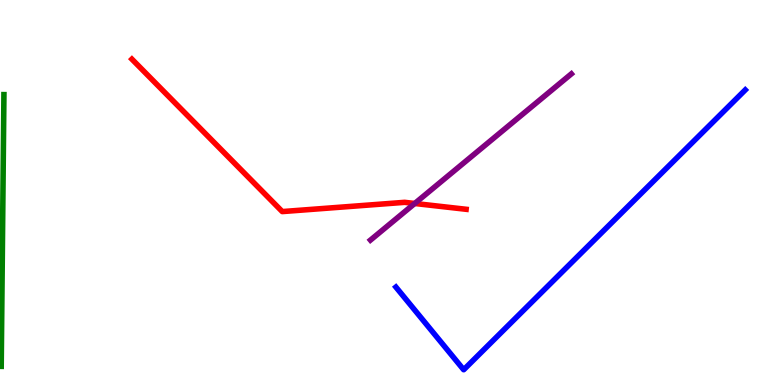[{'lines': ['blue', 'red'], 'intersections': []}, {'lines': ['green', 'red'], 'intersections': []}, {'lines': ['purple', 'red'], 'intersections': [{'x': 5.35, 'y': 4.71}]}, {'lines': ['blue', 'green'], 'intersections': []}, {'lines': ['blue', 'purple'], 'intersections': []}, {'lines': ['green', 'purple'], 'intersections': []}]